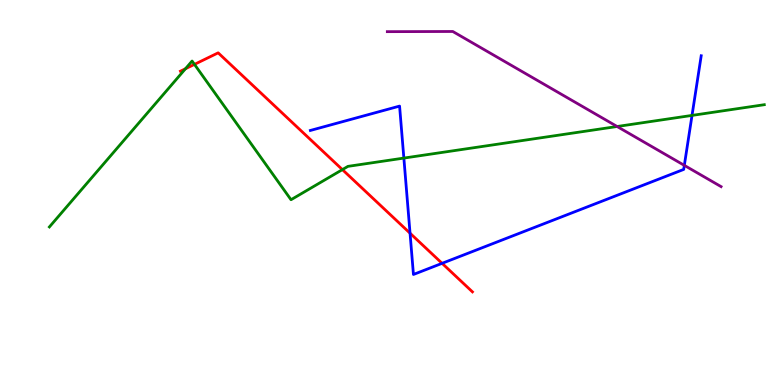[{'lines': ['blue', 'red'], 'intersections': [{'x': 5.29, 'y': 3.94}, {'x': 5.7, 'y': 3.16}]}, {'lines': ['green', 'red'], 'intersections': [{'x': 2.39, 'y': 8.21}, {'x': 2.51, 'y': 8.33}, {'x': 4.42, 'y': 5.59}]}, {'lines': ['purple', 'red'], 'intersections': []}, {'lines': ['blue', 'green'], 'intersections': [{'x': 5.21, 'y': 5.89}, {'x': 8.93, 'y': 7.0}]}, {'lines': ['blue', 'purple'], 'intersections': [{'x': 8.83, 'y': 5.7}]}, {'lines': ['green', 'purple'], 'intersections': [{'x': 7.96, 'y': 6.71}]}]